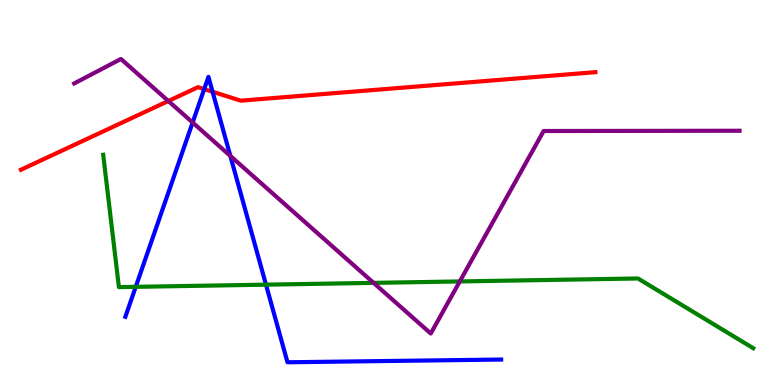[{'lines': ['blue', 'red'], 'intersections': [{'x': 2.63, 'y': 7.69}, {'x': 2.74, 'y': 7.62}]}, {'lines': ['green', 'red'], 'intersections': []}, {'lines': ['purple', 'red'], 'intersections': [{'x': 2.17, 'y': 7.38}]}, {'lines': ['blue', 'green'], 'intersections': [{'x': 1.75, 'y': 2.55}, {'x': 3.43, 'y': 2.61}]}, {'lines': ['blue', 'purple'], 'intersections': [{'x': 2.49, 'y': 6.82}, {'x': 2.97, 'y': 5.95}]}, {'lines': ['green', 'purple'], 'intersections': [{'x': 4.82, 'y': 2.65}, {'x': 5.93, 'y': 2.69}]}]